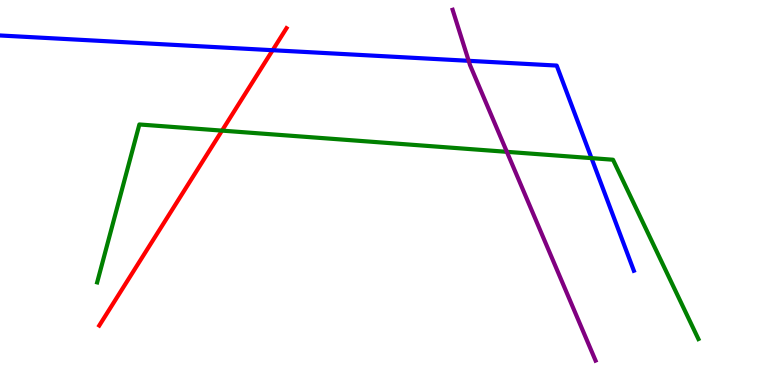[{'lines': ['blue', 'red'], 'intersections': [{'x': 3.52, 'y': 8.7}]}, {'lines': ['green', 'red'], 'intersections': [{'x': 2.86, 'y': 6.61}]}, {'lines': ['purple', 'red'], 'intersections': []}, {'lines': ['blue', 'green'], 'intersections': [{'x': 7.63, 'y': 5.89}]}, {'lines': ['blue', 'purple'], 'intersections': [{'x': 6.05, 'y': 8.42}]}, {'lines': ['green', 'purple'], 'intersections': [{'x': 6.54, 'y': 6.06}]}]